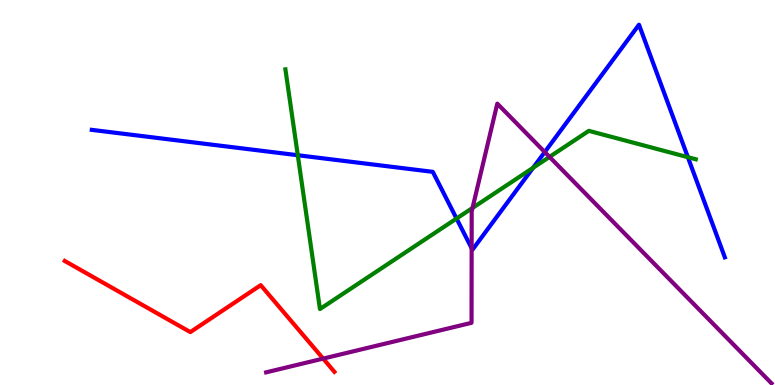[{'lines': ['blue', 'red'], 'intersections': []}, {'lines': ['green', 'red'], 'intersections': []}, {'lines': ['purple', 'red'], 'intersections': [{'x': 4.17, 'y': 0.686}]}, {'lines': ['blue', 'green'], 'intersections': [{'x': 3.84, 'y': 5.97}, {'x': 5.89, 'y': 4.32}, {'x': 6.88, 'y': 5.64}, {'x': 8.88, 'y': 5.92}]}, {'lines': ['blue', 'purple'], 'intersections': [{'x': 6.09, 'y': 3.55}, {'x': 7.03, 'y': 6.05}]}, {'lines': ['green', 'purple'], 'intersections': [{'x': 6.1, 'y': 4.6}, {'x': 7.09, 'y': 5.92}]}]